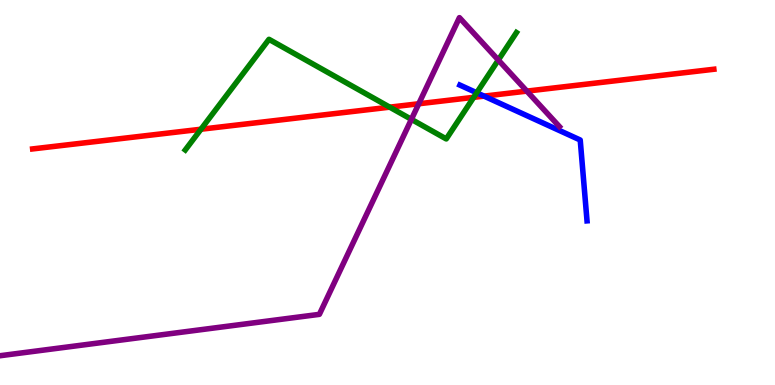[{'lines': ['blue', 'red'], 'intersections': [{'x': 6.25, 'y': 7.5}]}, {'lines': ['green', 'red'], 'intersections': [{'x': 2.59, 'y': 6.64}, {'x': 5.03, 'y': 7.22}, {'x': 6.11, 'y': 7.47}]}, {'lines': ['purple', 'red'], 'intersections': [{'x': 5.4, 'y': 7.3}, {'x': 6.8, 'y': 7.63}]}, {'lines': ['blue', 'green'], 'intersections': [{'x': 6.15, 'y': 7.59}]}, {'lines': ['blue', 'purple'], 'intersections': []}, {'lines': ['green', 'purple'], 'intersections': [{'x': 5.31, 'y': 6.9}, {'x': 6.43, 'y': 8.44}]}]